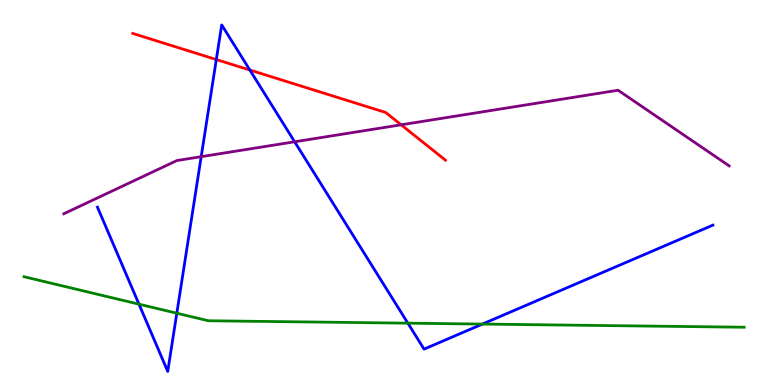[{'lines': ['blue', 'red'], 'intersections': [{'x': 2.79, 'y': 8.45}, {'x': 3.22, 'y': 8.18}]}, {'lines': ['green', 'red'], 'intersections': []}, {'lines': ['purple', 'red'], 'intersections': [{'x': 5.18, 'y': 6.76}]}, {'lines': ['blue', 'green'], 'intersections': [{'x': 1.79, 'y': 2.1}, {'x': 2.28, 'y': 1.86}, {'x': 5.26, 'y': 1.61}, {'x': 6.22, 'y': 1.58}]}, {'lines': ['blue', 'purple'], 'intersections': [{'x': 2.6, 'y': 5.93}, {'x': 3.8, 'y': 6.32}]}, {'lines': ['green', 'purple'], 'intersections': []}]